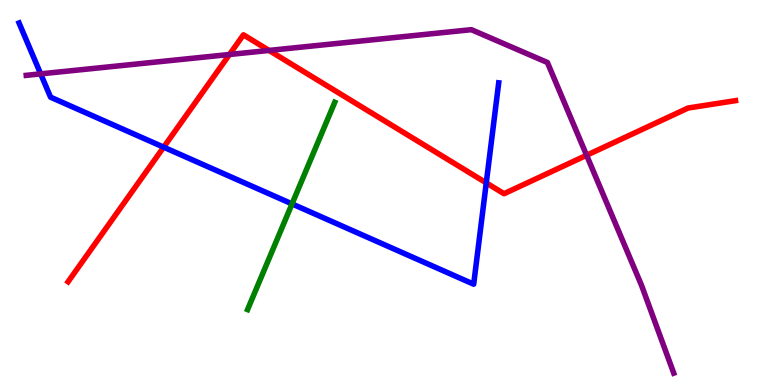[{'lines': ['blue', 'red'], 'intersections': [{'x': 2.11, 'y': 6.18}, {'x': 6.27, 'y': 5.25}]}, {'lines': ['green', 'red'], 'intersections': []}, {'lines': ['purple', 'red'], 'intersections': [{'x': 2.96, 'y': 8.58}, {'x': 3.47, 'y': 8.69}, {'x': 7.57, 'y': 5.97}]}, {'lines': ['blue', 'green'], 'intersections': [{'x': 3.77, 'y': 4.7}]}, {'lines': ['blue', 'purple'], 'intersections': [{'x': 0.525, 'y': 8.08}]}, {'lines': ['green', 'purple'], 'intersections': []}]